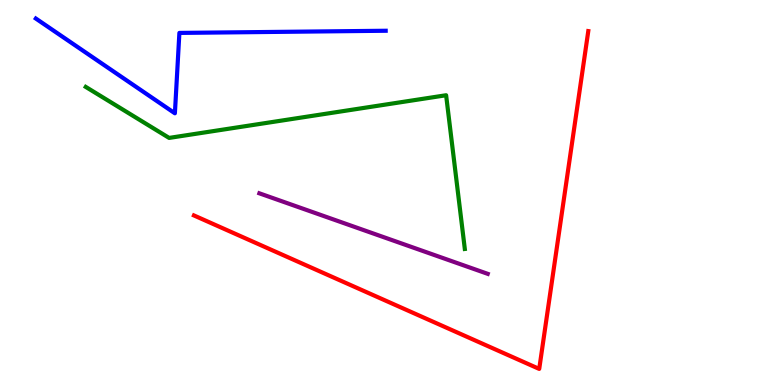[{'lines': ['blue', 'red'], 'intersections': []}, {'lines': ['green', 'red'], 'intersections': []}, {'lines': ['purple', 'red'], 'intersections': []}, {'lines': ['blue', 'green'], 'intersections': []}, {'lines': ['blue', 'purple'], 'intersections': []}, {'lines': ['green', 'purple'], 'intersections': []}]